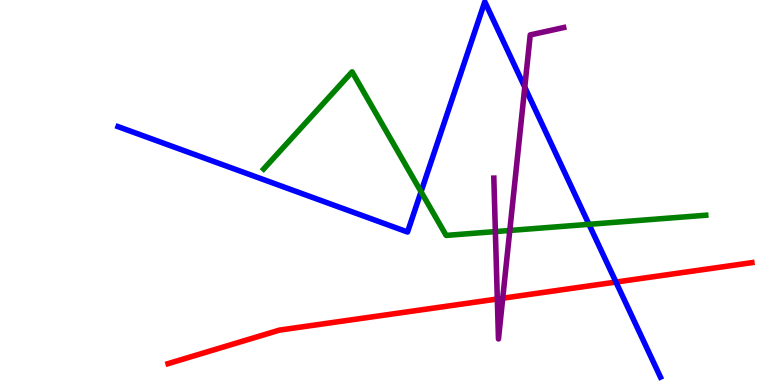[{'lines': ['blue', 'red'], 'intersections': [{'x': 7.95, 'y': 2.67}]}, {'lines': ['green', 'red'], 'intersections': []}, {'lines': ['purple', 'red'], 'intersections': [{'x': 6.42, 'y': 2.23}, {'x': 6.49, 'y': 2.25}]}, {'lines': ['blue', 'green'], 'intersections': [{'x': 5.43, 'y': 5.02}, {'x': 7.6, 'y': 4.17}]}, {'lines': ['blue', 'purple'], 'intersections': [{'x': 6.77, 'y': 7.74}]}, {'lines': ['green', 'purple'], 'intersections': [{'x': 6.39, 'y': 3.98}, {'x': 6.58, 'y': 4.01}]}]